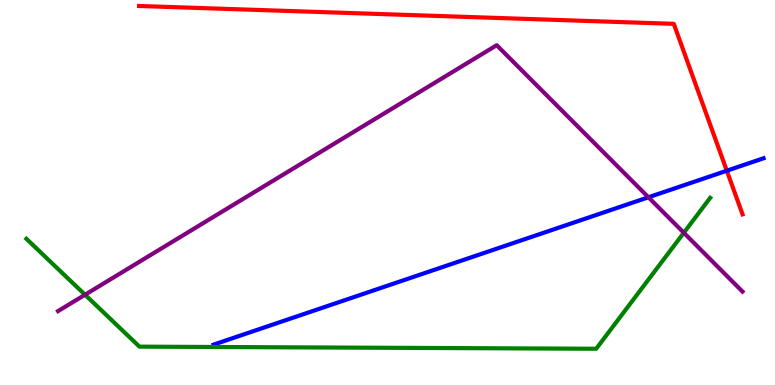[{'lines': ['blue', 'red'], 'intersections': [{'x': 9.38, 'y': 5.57}]}, {'lines': ['green', 'red'], 'intersections': []}, {'lines': ['purple', 'red'], 'intersections': []}, {'lines': ['blue', 'green'], 'intersections': []}, {'lines': ['blue', 'purple'], 'intersections': [{'x': 8.37, 'y': 4.88}]}, {'lines': ['green', 'purple'], 'intersections': [{'x': 1.1, 'y': 2.34}, {'x': 8.82, 'y': 3.95}]}]